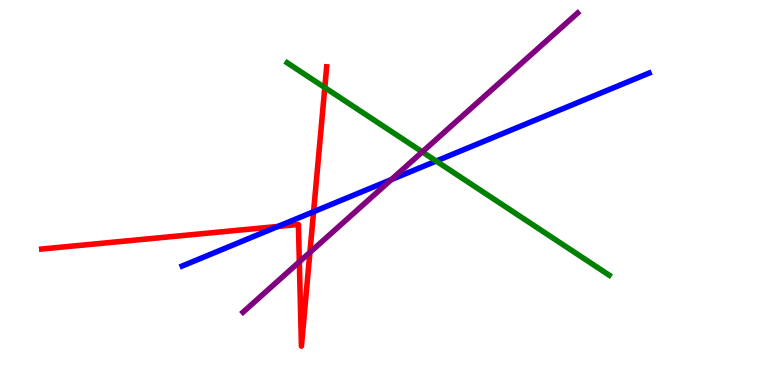[{'lines': ['blue', 'red'], 'intersections': [{'x': 3.59, 'y': 4.12}, {'x': 4.05, 'y': 4.5}]}, {'lines': ['green', 'red'], 'intersections': [{'x': 4.19, 'y': 7.73}]}, {'lines': ['purple', 'red'], 'intersections': [{'x': 3.86, 'y': 3.2}, {'x': 4.0, 'y': 3.44}]}, {'lines': ['blue', 'green'], 'intersections': [{'x': 5.63, 'y': 5.82}]}, {'lines': ['blue', 'purple'], 'intersections': [{'x': 5.05, 'y': 5.34}]}, {'lines': ['green', 'purple'], 'intersections': [{'x': 5.45, 'y': 6.05}]}]